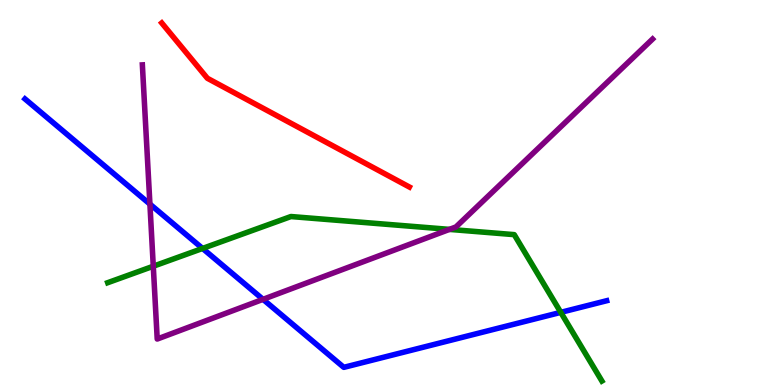[{'lines': ['blue', 'red'], 'intersections': []}, {'lines': ['green', 'red'], 'intersections': []}, {'lines': ['purple', 'red'], 'intersections': []}, {'lines': ['blue', 'green'], 'intersections': [{'x': 2.61, 'y': 3.55}, {'x': 7.24, 'y': 1.89}]}, {'lines': ['blue', 'purple'], 'intersections': [{'x': 1.93, 'y': 4.7}, {'x': 3.39, 'y': 2.23}]}, {'lines': ['green', 'purple'], 'intersections': [{'x': 1.98, 'y': 3.08}, {'x': 5.8, 'y': 4.04}]}]